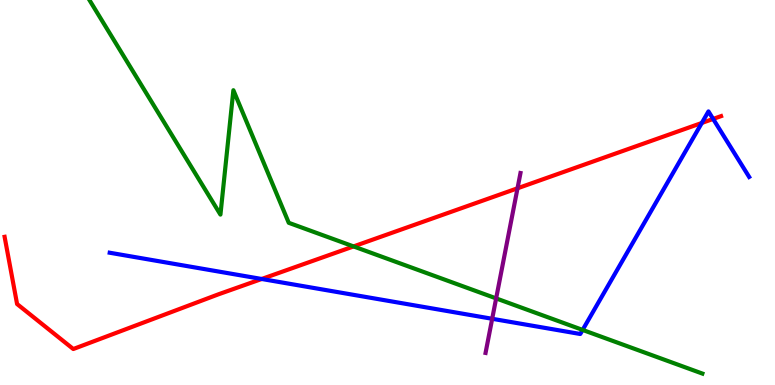[{'lines': ['blue', 'red'], 'intersections': [{'x': 3.38, 'y': 2.75}, {'x': 9.06, 'y': 6.81}, {'x': 9.2, 'y': 6.91}]}, {'lines': ['green', 'red'], 'intersections': [{'x': 4.56, 'y': 3.6}]}, {'lines': ['purple', 'red'], 'intersections': [{'x': 6.68, 'y': 5.11}]}, {'lines': ['blue', 'green'], 'intersections': [{'x': 7.52, 'y': 1.43}]}, {'lines': ['blue', 'purple'], 'intersections': [{'x': 6.35, 'y': 1.72}]}, {'lines': ['green', 'purple'], 'intersections': [{'x': 6.4, 'y': 2.25}]}]